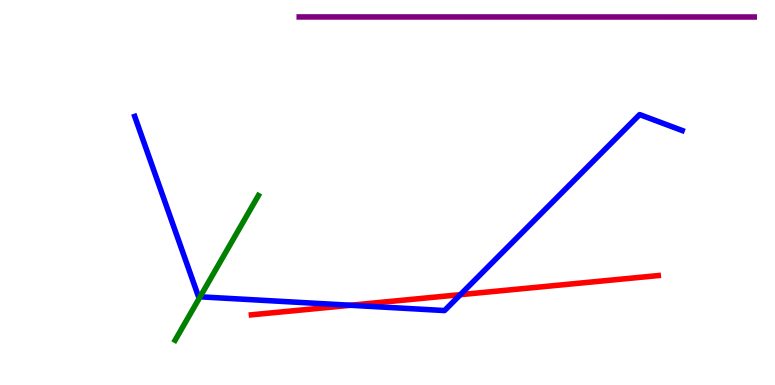[{'lines': ['blue', 'red'], 'intersections': [{'x': 4.52, 'y': 2.07}, {'x': 5.94, 'y': 2.35}]}, {'lines': ['green', 'red'], 'intersections': []}, {'lines': ['purple', 'red'], 'intersections': []}, {'lines': ['blue', 'green'], 'intersections': [{'x': 2.58, 'y': 2.29}]}, {'lines': ['blue', 'purple'], 'intersections': []}, {'lines': ['green', 'purple'], 'intersections': []}]